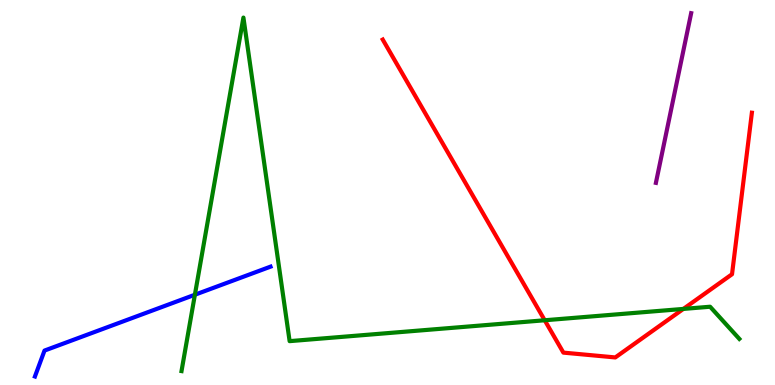[{'lines': ['blue', 'red'], 'intersections': []}, {'lines': ['green', 'red'], 'intersections': [{'x': 7.03, 'y': 1.68}, {'x': 8.82, 'y': 1.98}]}, {'lines': ['purple', 'red'], 'intersections': []}, {'lines': ['blue', 'green'], 'intersections': [{'x': 2.51, 'y': 2.34}]}, {'lines': ['blue', 'purple'], 'intersections': []}, {'lines': ['green', 'purple'], 'intersections': []}]